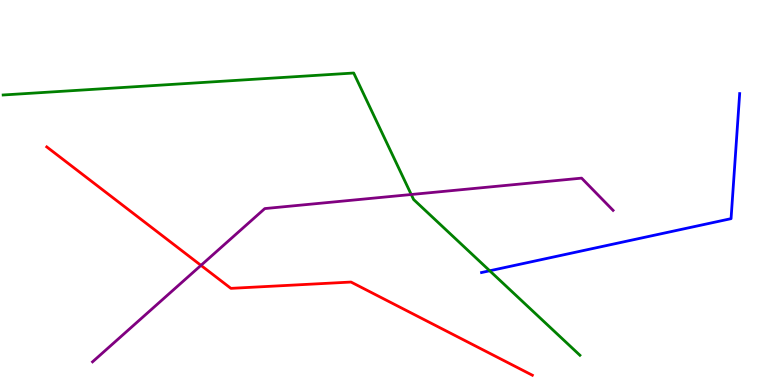[{'lines': ['blue', 'red'], 'intersections': []}, {'lines': ['green', 'red'], 'intersections': []}, {'lines': ['purple', 'red'], 'intersections': [{'x': 2.59, 'y': 3.11}]}, {'lines': ['blue', 'green'], 'intersections': [{'x': 6.32, 'y': 2.97}]}, {'lines': ['blue', 'purple'], 'intersections': []}, {'lines': ['green', 'purple'], 'intersections': [{'x': 5.31, 'y': 4.95}]}]